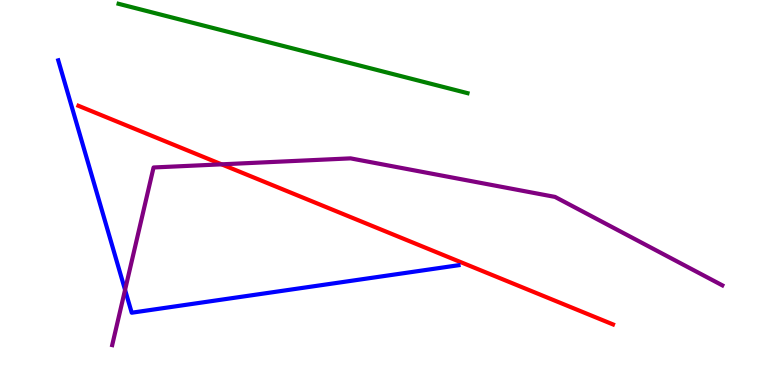[{'lines': ['blue', 'red'], 'intersections': []}, {'lines': ['green', 'red'], 'intersections': []}, {'lines': ['purple', 'red'], 'intersections': [{'x': 2.86, 'y': 5.73}]}, {'lines': ['blue', 'green'], 'intersections': []}, {'lines': ['blue', 'purple'], 'intersections': [{'x': 1.61, 'y': 2.47}]}, {'lines': ['green', 'purple'], 'intersections': []}]